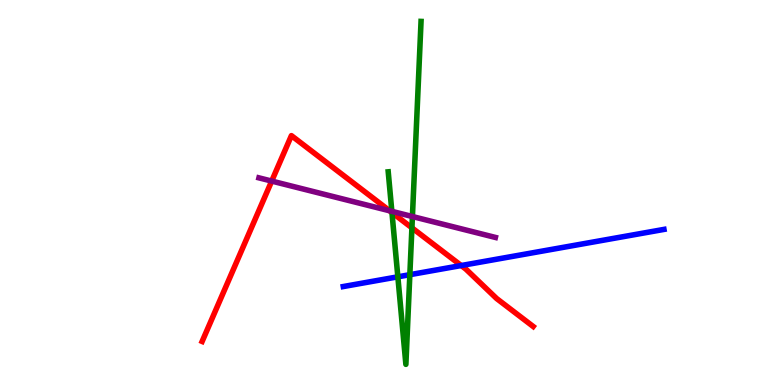[{'lines': ['blue', 'red'], 'intersections': [{'x': 5.95, 'y': 3.1}]}, {'lines': ['green', 'red'], 'intersections': [{'x': 5.06, 'y': 4.48}, {'x': 5.32, 'y': 4.08}]}, {'lines': ['purple', 'red'], 'intersections': [{'x': 3.51, 'y': 5.3}, {'x': 5.03, 'y': 4.52}]}, {'lines': ['blue', 'green'], 'intersections': [{'x': 5.13, 'y': 2.81}, {'x': 5.29, 'y': 2.87}]}, {'lines': ['blue', 'purple'], 'intersections': []}, {'lines': ['green', 'purple'], 'intersections': [{'x': 5.06, 'y': 4.51}, {'x': 5.32, 'y': 4.38}]}]